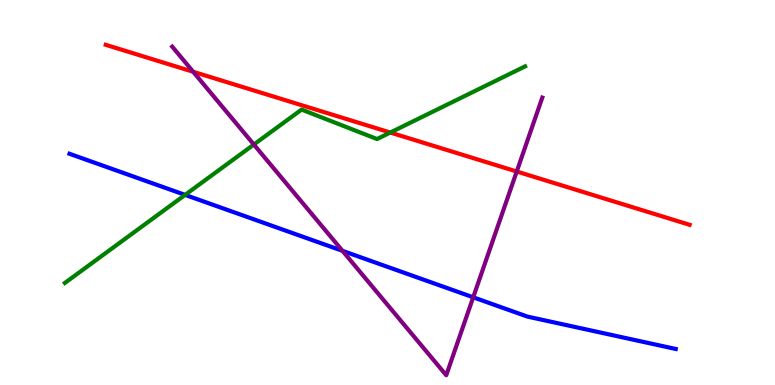[{'lines': ['blue', 'red'], 'intersections': []}, {'lines': ['green', 'red'], 'intersections': [{'x': 5.04, 'y': 6.56}]}, {'lines': ['purple', 'red'], 'intersections': [{'x': 2.49, 'y': 8.14}, {'x': 6.67, 'y': 5.55}]}, {'lines': ['blue', 'green'], 'intersections': [{'x': 2.39, 'y': 4.94}]}, {'lines': ['blue', 'purple'], 'intersections': [{'x': 4.42, 'y': 3.48}, {'x': 6.11, 'y': 2.28}]}, {'lines': ['green', 'purple'], 'intersections': [{'x': 3.28, 'y': 6.25}]}]